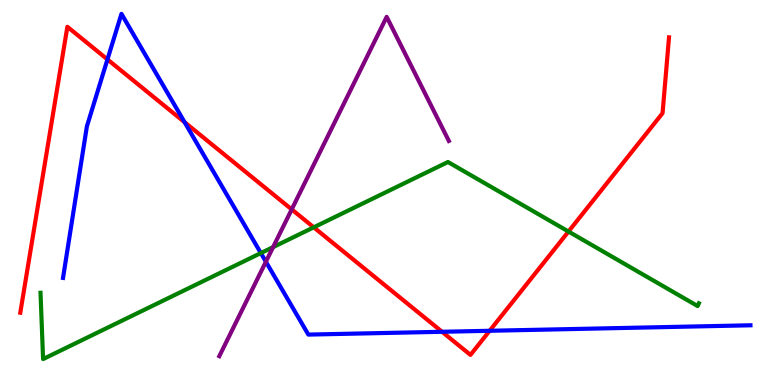[{'lines': ['blue', 'red'], 'intersections': [{'x': 1.39, 'y': 8.46}, {'x': 2.38, 'y': 6.83}, {'x': 5.7, 'y': 1.38}, {'x': 6.32, 'y': 1.41}]}, {'lines': ['green', 'red'], 'intersections': [{'x': 4.05, 'y': 4.1}, {'x': 7.34, 'y': 3.99}]}, {'lines': ['purple', 'red'], 'intersections': [{'x': 3.76, 'y': 4.56}]}, {'lines': ['blue', 'green'], 'intersections': [{'x': 3.37, 'y': 3.43}]}, {'lines': ['blue', 'purple'], 'intersections': [{'x': 3.43, 'y': 3.2}]}, {'lines': ['green', 'purple'], 'intersections': [{'x': 3.52, 'y': 3.58}]}]